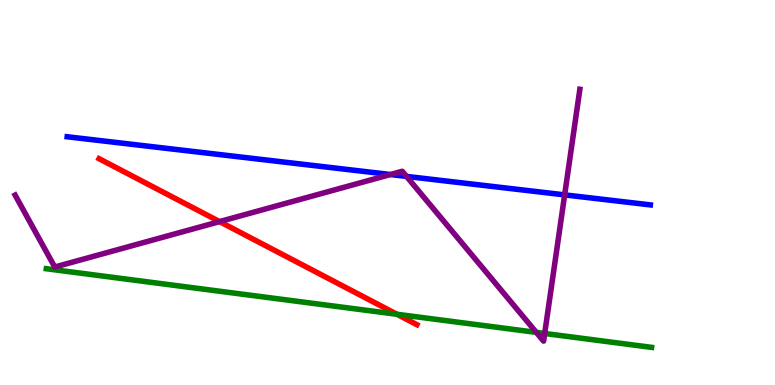[{'lines': ['blue', 'red'], 'intersections': []}, {'lines': ['green', 'red'], 'intersections': [{'x': 5.12, 'y': 1.84}]}, {'lines': ['purple', 'red'], 'intersections': [{'x': 2.83, 'y': 4.24}]}, {'lines': ['blue', 'green'], 'intersections': []}, {'lines': ['blue', 'purple'], 'intersections': [{'x': 5.04, 'y': 5.47}, {'x': 5.25, 'y': 5.42}, {'x': 7.29, 'y': 4.94}]}, {'lines': ['green', 'purple'], 'intersections': [{'x': 6.92, 'y': 1.37}, {'x': 7.03, 'y': 1.34}]}]